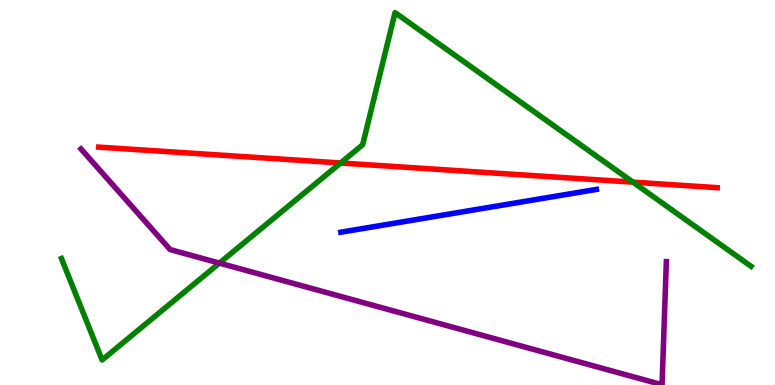[{'lines': ['blue', 'red'], 'intersections': []}, {'lines': ['green', 'red'], 'intersections': [{'x': 4.39, 'y': 5.77}, {'x': 8.17, 'y': 5.27}]}, {'lines': ['purple', 'red'], 'intersections': []}, {'lines': ['blue', 'green'], 'intersections': []}, {'lines': ['blue', 'purple'], 'intersections': []}, {'lines': ['green', 'purple'], 'intersections': [{'x': 2.83, 'y': 3.17}]}]